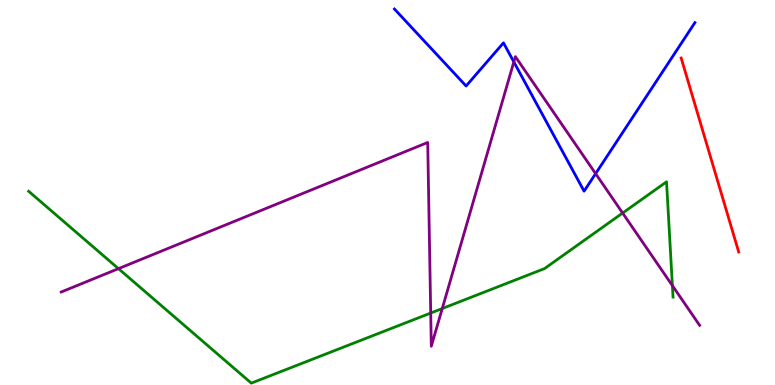[{'lines': ['blue', 'red'], 'intersections': []}, {'lines': ['green', 'red'], 'intersections': []}, {'lines': ['purple', 'red'], 'intersections': []}, {'lines': ['blue', 'green'], 'intersections': []}, {'lines': ['blue', 'purple'], 'intersections': [{'x': 6.63, 'y': 8.39}, {'x': 7.69, 'y': 5.49}]}, {'lines': ['green', 'purple'], 'intersections': [{'x': 1.53, 'y': 3.02}, {'x': 5.56, 'y': 1.87}, {'x': 5.71, 'y': 1.99}, {'x': 8.03, 'y': 4.47}, {'x': 8.68, 'y': 2.58}]}]